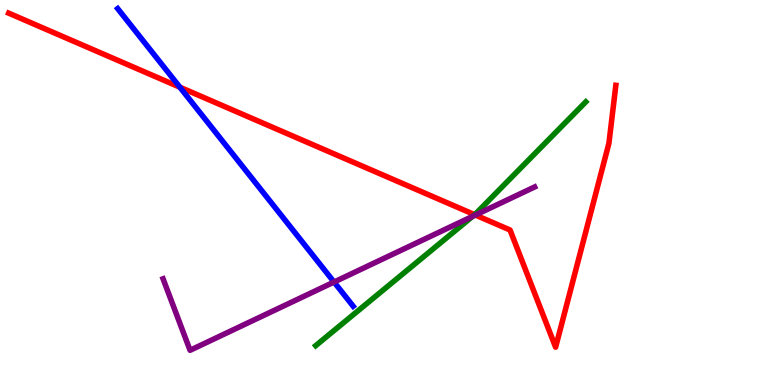[{'lines': ['blue', 'red'], 'intersections': [{'x': 2.32, 'y': 7.74}]}, {'lines': ['green', 'red'], 'intersections': [{'x': 6.12, 'y': 4.42}]}, {'lines': ['purple', 'red'], 'intersections': [{'x': 6.13, 'y': 4.41}]}, {'lines': ['blue', 'green'], 'intersections': []}, {'lines': ['blue', 'purple'], 'intersections': [{'x': 4.31, 'y': 2.67}]}, {'lines': ['green', 'purple'], 'intersections': [{'x': 6.1, 'y': 4.38}]}]